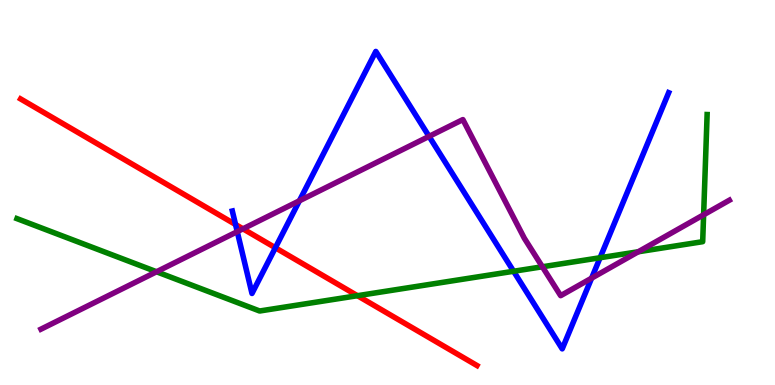[{'lines': ['blue', 'red'], 'intersections': [{'x': 3.04, 'y': 4.17}, {'x': 3.55, 'y': 3.56}]}, {'lines': ['green', 'red'], 'intersections': [{'x': 4.61, 'y': 2.32}]}, {'lines': ['purple', 'red'], 'intersections': [{'x': 3.13, 'y': 4.06}]}, {'lines': ['blue', 'green'], 'intersections': [{'x': 6.63, 'y': 2.95}, {'x': 7.74, 'y': 3.31}]}, {'lines': ['blue', 'purple'], 'intersections': [{'x': 3.06, 'y': 3.98}, {'x': 3.86, 'y': 4.78}, {'x': 5.54, 'y': 6.46}, {'x': 7.63, 'y': 2.78}]}, {'lines': ['green', 'purple'], 'intersections': [{'x': 2.02, 'y': 2.94}, {'x': 7.0, 'y': 3.07}, {'x': 8.24, 'y': 3.46}, {'x': 9.08, 'y': 4.42}]}]